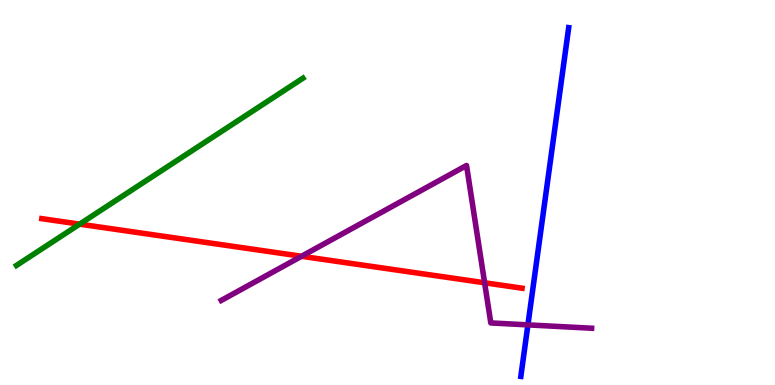[{'lines': ['blue', 'red'], 'intersections': []}, {'lines': ['green', 'red'], 'intersections': [{'x': 1.03, 'y': 4.18}]}, {'lines': ['purple', 'red'], 'intersections': [{'x': 3.89, 'y': 3.34}, {'x': 6.25, 'y': 2.66}]}, {'lines': ['blue', 'green'], 'intersections': []}, {'lines': ['blue', 'purple'], 'intersections': [{'x': 6.81, 'y': 1.56}]}, {'lines': ['green', 'purple'], 'intersections': []}]